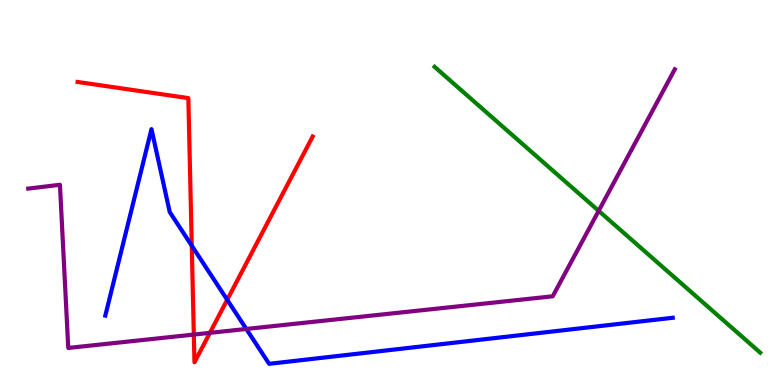[{'lines': ['blue', 'red'], 'intersections': [{'x': 2.47, 'y': 3.62}, {'x': 2.93, 'y': 2.21}]}, {'lines': ['green', 'red'], 'intersections': []}, {'lines': ['purple', 'red'], 'intersections': [{'x': 2.5, 'y': 1.31}, {'x': 2.71, 'y': 1.35}]}, {'lines': ['blue', 'green'], 'intersections': []}, {'lines': ['blue', 'purple'], 'intersections': [{'x': 3.18, 'y': 1.46}]}, {'lines': ['green', 'purple'], 'intersections': [{'x': 7.72, 'y': 4.52}]}]